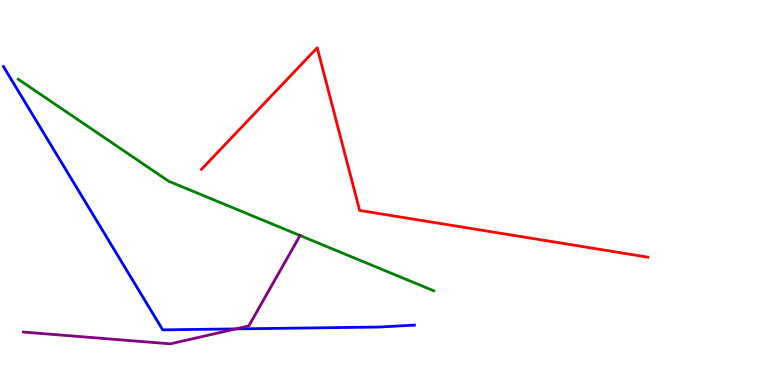[{'lines': ['blue', 'red'], 'intersections': []}, {'lines': ['green', 'red'], 'intersections': []}, {'lines': ['purple', 'red'], 'intersections': []}, {'lines': ['blue', 'green'], 'intersections': []}, {'lines': ['blue', 'purple'], 'intersections': [{'x': 3.04, 'y': 1.46}]}, {'lines': ['green', 'purple'], 'intersections': [{'x': 3.87, 'y': 3.88}]}]